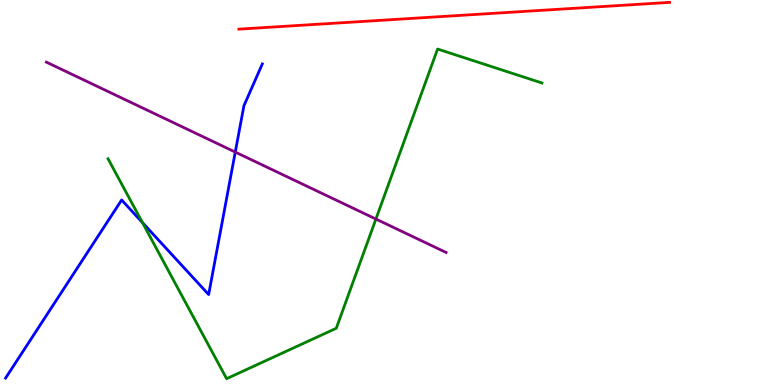[{'lines': ['blue', 'red'], 'intersections': []}, {'lines': ['green', 'red'], 'intersections': []}, {'lines': ['purple', 'red'], 'intersections': []}, {'lines': ['blue', 'green'], 'intersections': [{'x': 1.84, 'y': 4.22}]}, {'lines': ['blue', 'purple'], 'intersections': [{'x': 3.04, 'y': 6.05}]}, {'lines': ['green', 'purple'], 'intersections': [{'x': 4.85, 'y': 4.31}]}]